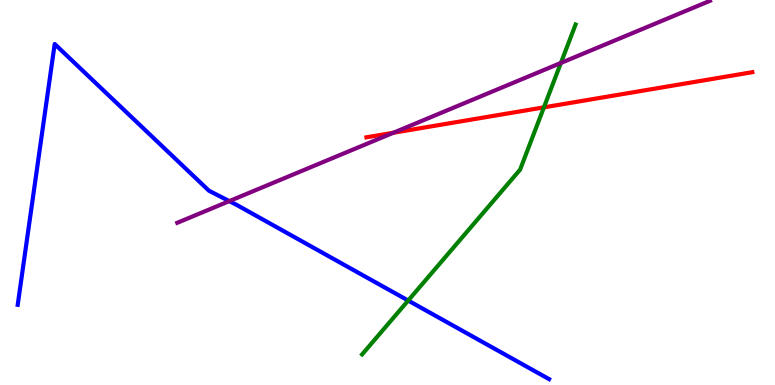[{'lines': ['blue', 'red'], 'intersections': []}, {'lines': ['green', 'red'], 'intersections': [{'x': 7.02, 'y': 7.21}]}, {'lines': ['purple', 'red'], 'intersections': [{'x': 5.08, 'y': 6.55}]}, {'lines': ['blue', 'green'], 'intersections': [{'x': 5.27, 'y': 2.19}]}, {'lines': ['blue', 'purple'], 'intersections': [{'x': 2.96, 'y': 4.78}]}, {'lines': ['green', 'purple'], 'intersections': [{'x': 7.24, 'y': 8.36}]}]